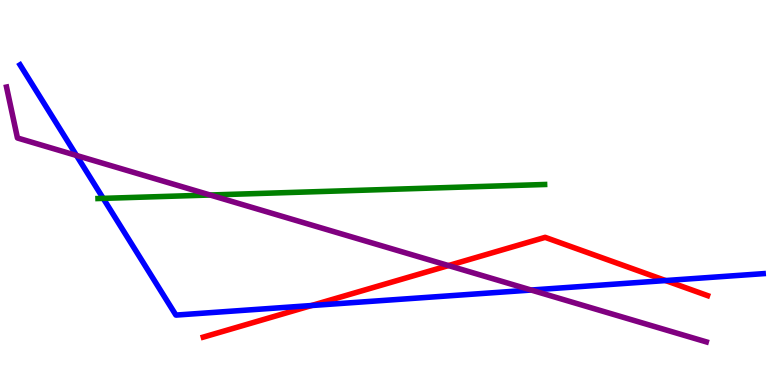[{'lines': ['blue', 'red'], 'intersections': [{'x': 4.02, 'y': 2.06}, {'x': 8.59, 'y': 2.71}]}, {'lines': ['green', 'red'], 'intersections': []}, {'lines': ['purple', 'red'], 'intersections': [{'x': 5.79, 'y': 3.1}]}, {'lines': ['blue', 'green'], 'intersections': [{'x': 1.33, 'y': 4.85}]}, {'lines': ['blue', 'purple'], 'intersections': [{'x': 0.987, 'y': 5.96}, {'x': 6.85, 'y': 2.47}]}, {'lines': ['green', 'purple'], 'intersections': [{'x': 2.71, 'y': 4.93}]}]